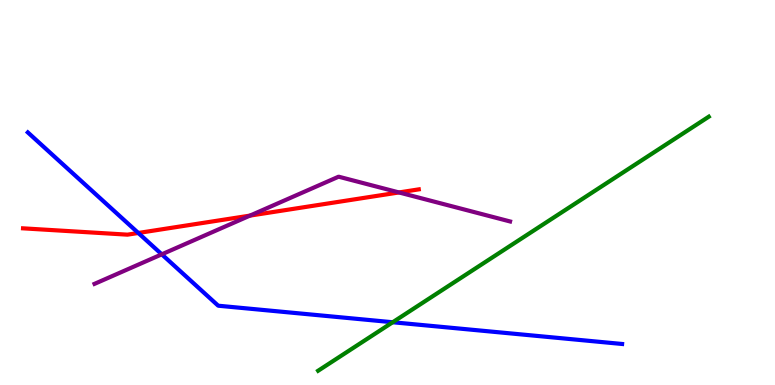[{'lines': ['blue', 'red'], 'intersections': [{'x': 1.78, 'y': 3.95}]}, {'lines': ['green', 'red'], 'intersections': []}, {'lines': ['purple', 'red'], 'intersections': [{'x': 3.23, 'y': 4.4}, {'x': 5.15, 'y': 5.0}]}, {'lines': ['blue', 'green'], 'intersections': [{'x': 5.07, 'y': 1.63}]}, {'lines': ['blue', 'purple'], 'intersections': [{'x': 2.09, 'y': 3.39}]}, {'lines': ['green', 'purple'], 'intersections': []}]